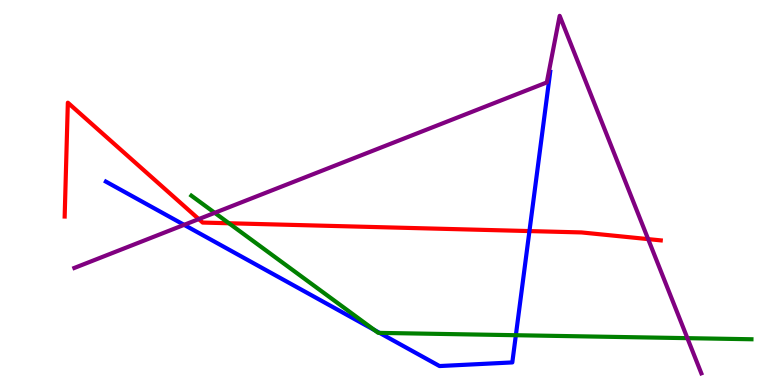[{'lines': ['blue', 'red'], 'intersections': [{'x': 6.83, 'y': 4.0}]}, {'lines': ['green', 'red'], 'intersections': [{'x': 2.95, 'y': 4.2}]}, {'lines': ['purple', 'red'], 'intersections': [{'x': 2.56, 'y': 4.31}, {'x': 8.36, 'y': 3.79}]}, {'lines': ['blue', 'green'], 'intersections': [{'x': 4.83, 'y': 1.43}, {'x': 4.9, 'y': 1.35}, {'x': 6.66, 'y': 1.29}]}, {'lines': ['blue', 'purple'], 'intersections': [{'x': 2.38, 'y': 4.16}]}, {'lines': ['green', 'purple'], 'intersections': [{'x': 2.77, 'y': 4.47}, {'x': 8.87, 'y': 1.22}]}]